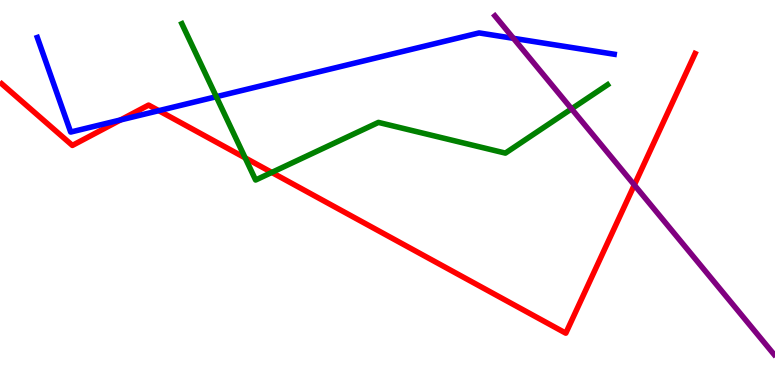[{'lines': ['blue', 'red'], 'intersections': [{'x': 1.55, 'y': 6.88}, {'x': 2.05, 'y': 7.13}]}, {'lines': ['green', 'red'], 'intersections': [{'x': 3.16, 'y': 5.9}, {'x': 3.51, 'y': 5.52}]}, {'lines': ['purple', 'red'], 'intersections': [{'x': 8.18, 'y': 5.2}]}, {'lines': ['blue', 'green'], 'intersections': [{'x': 2.79, 'y': 7.49}]}, {'lines': ['blue', 'purple'], 'intersections': [{'x': 6.63, 'y': 9.0}]}, {'lines': ['green', 'purple'], 'intersections': [{'x': 7.38, 'y': 7.17}]}]